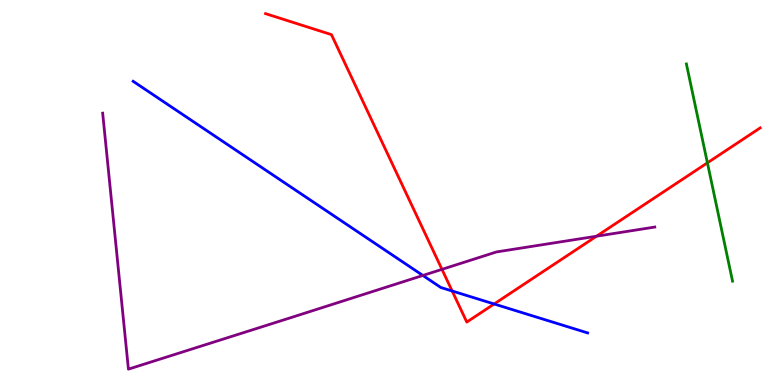[{'lines': ['blue', 'red'], 'intersections': [{'x': 5.83, 'y': 2.44}, {'x': 6.38, 'y': 2.1}]}, {'lines': ['green', 'red'], 'intersections': [{'x': 9.13, 'y': 5.77}]}, {'lines': ['purple', 'red'], 'intersections': [{'x': 5.7, 'y': 3.0}, {'x': 7.7, 'y': 3.86}]}, {'lines': ['blue', 'green'], 'intersections': []}, {'lines': ['blue', 'purple'], 'intersections': [{'x': 5.46, 'y': 2.85}]}, {'lines': ['green', 'purple'], 'intersections': []}]